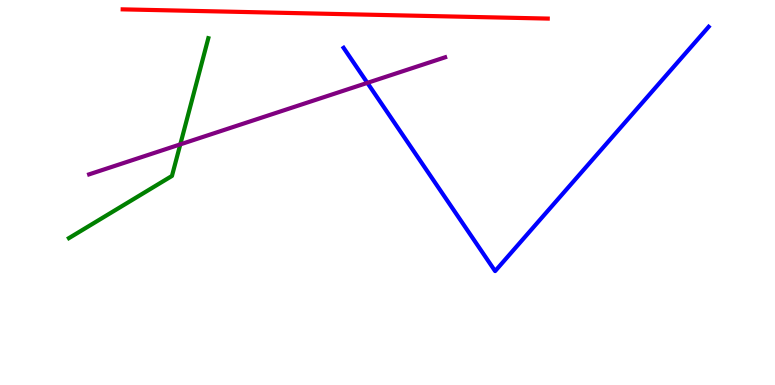[{'lines': ['blue', 'red'], 'intersections': []}, {'lines': ['green', 'red'], 'intersections': []}, {'lines': ['purple', 'red'], 'intersections': []}, {'lines': ['blue', 'green'], 'intersections': []}, {'lines': ['blue', 'purple'], 'intersections': [{'x': 4.74, 'y': 7.85}]}, {'lines': ['green', 'purple'], 'intersections': [{'x': 2.33, 'y': 6.25}]}]